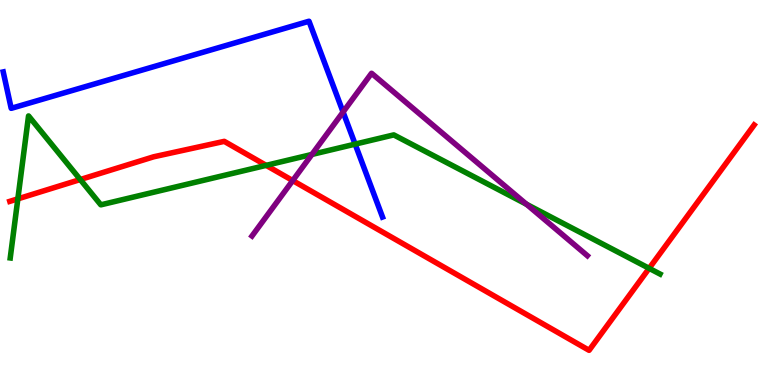[{'lines': ['blue', 'red'], 'intersections': []}, {'lines': ['green', 'red'], 'intersections': [{'x': 0.23, 'y': 4.83}, {'x': 1.04, 'y': 5.34}, {'x': 3.43, 'y': 5.7}, {'x': 8.38, 'y': 3.03}]}, {'lines': ['purple', 'red'], 'intersections': [{'x': 3.78, 'y': 5.31}]}, {'lines': ['blue', 'green'], 'intersections': [{'x': 4.58, 'y': 6.26}]}, {'lines': ['blue', 'purple'], 'intersections': [{'x': 4.43, 'y': 7.09}]}, {'lines': ['green', 'purple'], 'intersections': [{'x': 4.02, 'y': 5.99}, {'x': 6.79, 'y': 4.69}]}]